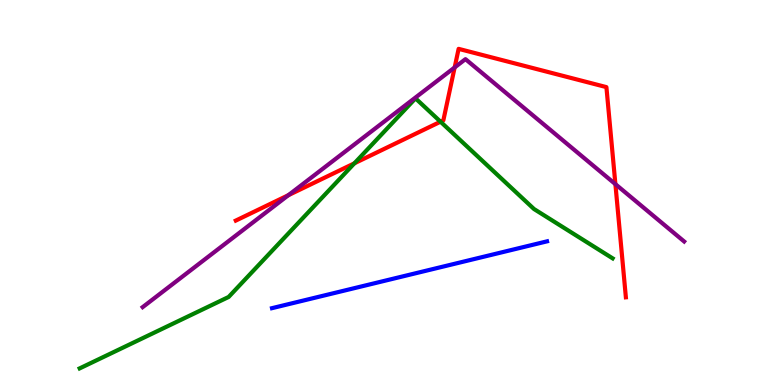[{'lines': ['blue', 'red'], 'intersections': []}, {'lines': ['green', 'red'], 'intersections': [{'x': 4.57, 'y': 5.76}, {'x': 5.68, 'y': 6.84}]}, {'lines': ['purple', 'red'], 'intersections': [{'x': 3.72, 'y': 4.93}, {'x': 5.87, 'y': 8.25}, {'x': 7.94, 'y': 5.22}]}, {'lines': ['blue', 'green'], 'intersections': []}, {'lines': ['blue', 'purple'], 'intersections': []}, {'lines': ['green', 'purple'], 'intersections': []}]